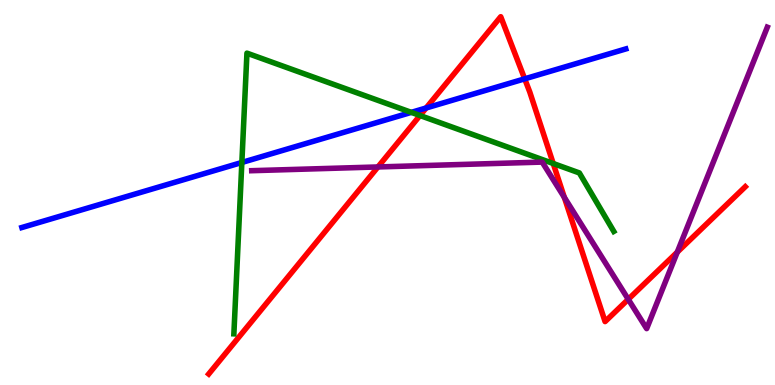[{'lines': ['blue', 'red'], 'intersections': [{'x': 5.5, 'y': 7.2}, {'x': 6.77, 'y': 7.95}]}, {'lines': ['green', 'red'], 'intersections': [{'x': 5.42, 'y': 7.0}, {'x': 7.14, 'y': 5.75}]}, {'lines': ['purple', 'red'], 'intersections': [{'x': 4.88, 'y': 5.66}, {'x': 7.28, 'y': 4.87}, {'x': 8.11, 'y': 2.23}, {'x': 8.74, 'y': 3.45}]}, {'lines': ['blue', 'green'], 'intersections': [{'x': 3.12, 'y': 5.78}, {'x': 5.31, 'y': 7.08}]}, {'lines': ['blue', 'purple'], 'intersections': []}, {'lines': ['green', 'purple'], 'intersections': []}]